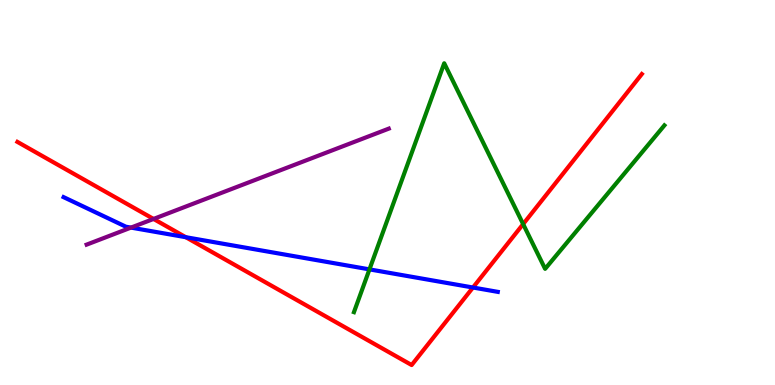[{'lines': ['blue', 'red'], 'intersections': [{'x': 2.4, 'y': 3.84}, {'x': 6.1, 'y': 2.53}]}, {'lines': ['green', 'red'], 'intersections': [{'x': 6.75, 'y': 4.18}]}, {'lines': ['purple', 'red'], 'intersections': [{'x': 1.98, 'y': 4.31}]}, {'lines': ['blue', 'green'], 'intersections': [{'x': 4.77, 'y': 3.0}]}, {'lines': ['blue', 'purple'], 'intersections': [{'x': 1.69, 'y': 4.09}]}, {'lines': ['green', 'purple'], 'intersections': []}]